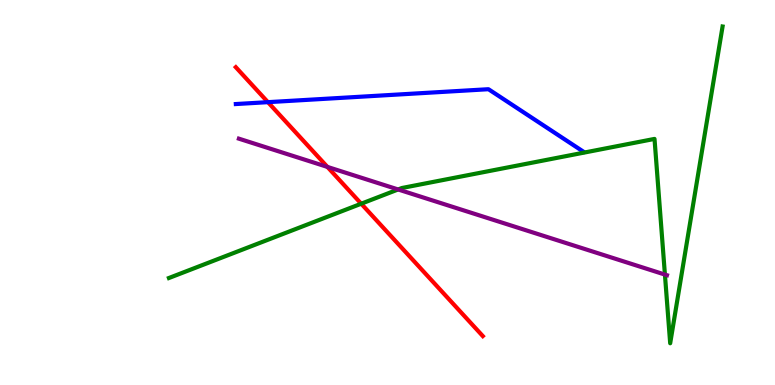[{'lines': ['blue', 'red'], 'intersections': [{'x': 3.46, 'y': 7.35}]}, {'lines': ['green', 'red'], 'intersections': [{'x': 4.66, 'y': 4.71}]}, {'lines': ['purple', 'red'], 'intersections': [{'x': 4.22, 'y': 5.66}]}, {'lines': ['blue', 'green'], 'intersections': []}, {'lines': ['blue', 'purple'], 'intersections': []}, {'lines': ['green', 'purple'], 'intersections': [{'x': 5.14, 'y': 5.08}, {'x': 8.58, 'y': 2.87}]}]